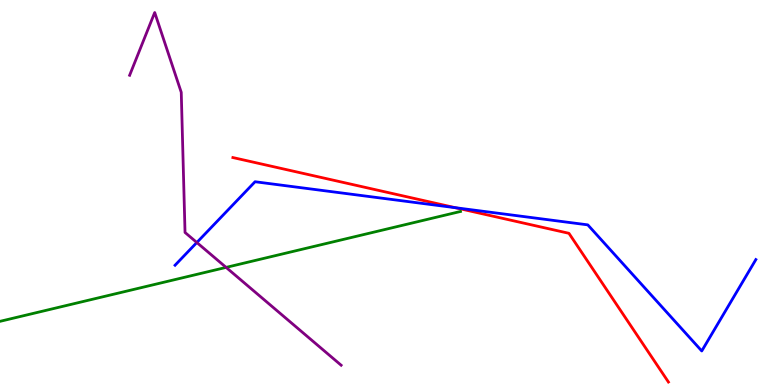[{'lines': ['blue', 'red'], 'intersections': [{'x': 5.88, 'y': 4.61}]}, {'lines': ['green', 'red'], 'intersections': []}, {'lines': ['purple', 'red'], 'intersections': []}, {'lines': ['blue', 'green'], 'intersections': []}, {'lines': ['blue', 'purple'], 'intersections': [{'x': 2.54, 'y': 3.7}]}, {'lines': ['green', 'purple'], 'intersections': [{'x': 2.92, 'y': 3.05}]}]